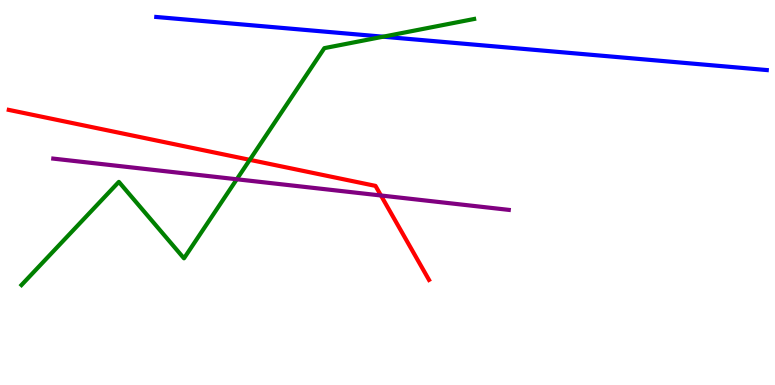[{'lines': ['blue', 'red'], 'intersections': []}, {'lines': ['green', 'red'], 'intersections': [{'x': 3.22, 'y': 5.85}]}, {'lines': ['purple', 'red'], 'intersections': [{'x': 4.92, 'y': 4.92}]}, {'lines': ['blue', 'green'], 'intersections': [{'x': 4.94, 'y': 9.05}]}, {'lines': ['blue', 'purple'], 'intersections': []}, {'lines': ['green', 'purple'], 'intersections': [{'x': 3.06, 'y': 5.34}]}]